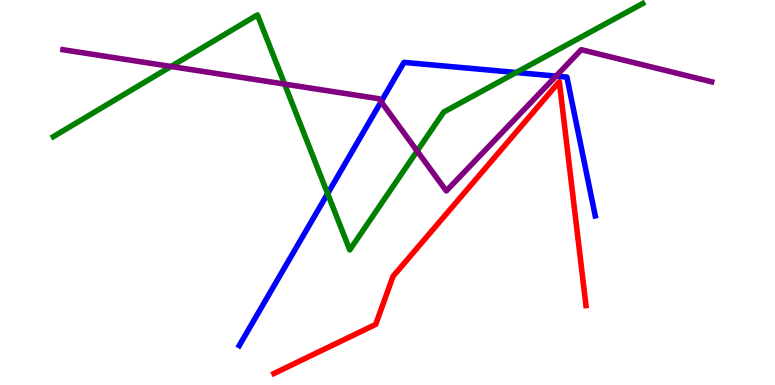[{'lines': ['blue', 'red'], 'intersections': []}, {'lines': ['green', 'red'], 'intersections': []}, {'lines': ['purple', 'red'], 'intersections': []}, {'lines': ['blue', 'green'], 'intersections': [{'x': 4.23, 'y': 4.97}, {'x': 6.66, 'y': 8.12}]}, {'lines': ['blue', 'purple'], 'intersections': [{'x': 4.92, 'y': 7.36}, {'x': 7.17, 'y': 8.02}]}, {'lines': ['green', 'purple'], 'intersections': [{'x': 2.21, 'y': 8.27}, {'x': 3.67, 'y': 7.82}, {'x': 5.38, 'y': 6.08}]}]